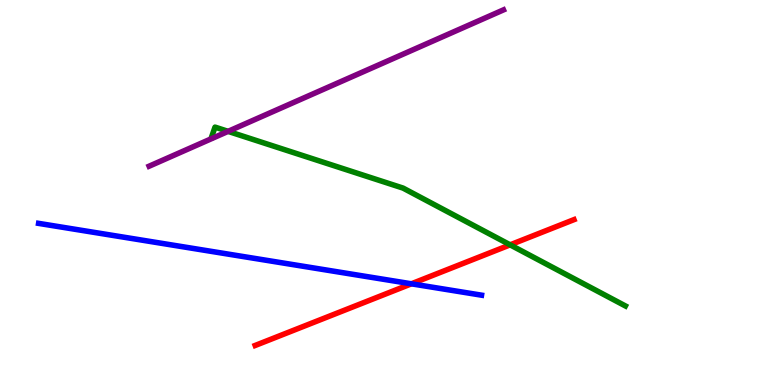[{'lines': ['blue', 'red'], 'intersections': [{'x': 5.31, 'y': 2.63}]}, {'lines': ['green', 'red'], 'intersections': [{'x': 6.58, 'y': 3.64}]}, {'lines': ['purple', 'red'], 'intersections': []}, {'lines': ['blue', 'green'], 'intersections': []}, {'lines': ['blue', 'purple'], 'intersections': []}, {'lines': ['green', 'purple'], 'intersections': [{'x': 2.94, 'y': 6.59}]}]